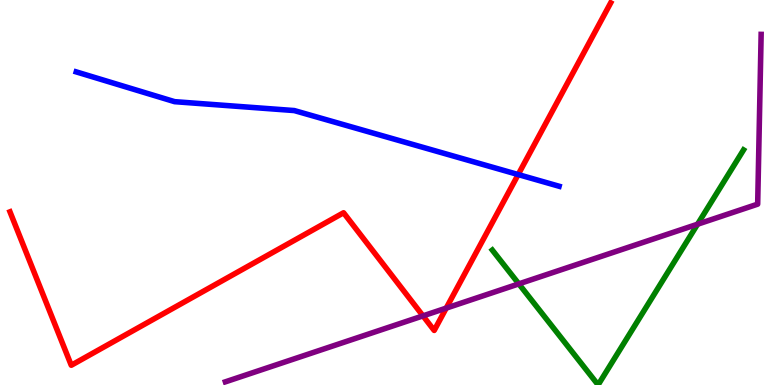[{'lines': ['blue', 'red'], 'intersections': [{'x': 6.69, 'y': 5.47}]}, {'lines': ['green', 'red'], 'intersections': []}, {'lines': ['purple', 'red'], 'intersections': [{'x': 5.46, 'y': 1.8}, {'x': 5.76, 'y': 2.0}]}, {'lines': ['blue', 'green'], 'intersections': []}, {'lines': ['blue', 'purple'], 'intersections': []}, {'lines': ['green', 'purple'], 'intersections': [{'x': 6.69, 'y': 2.63}, {'x': 9.0, 'y': 4.18}]}]